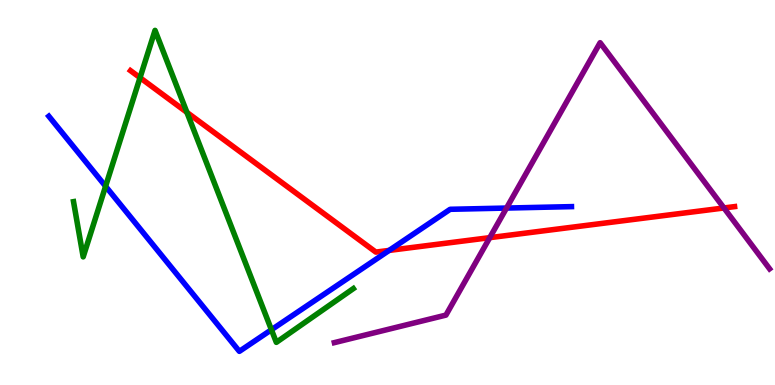[{'lines': ['blue', 'red'], 'intersections': [{'x': 5.02, 'y': 3.5}]}, {'lines': ['green', 'red'], 'intersections': [{'x': 1.81, 'y': 7.98}, {'x': 2.41, 'y': 7.08}]}, {'lines': ['purple', 'red'], 'intersections': [{'x': 6.32, 'y': 3.83}, {'x': 9.34, 'y': 4.6}]}, {'lines': ['blue', 'green'], 'intersections': [{'x': 1.36, 'y': 5.16}, {'x': 3.5, 'y': 1.44}]}, {'lines': ['blue', 'purple'], 'intersections': [{'x': 6.54, 'y': 4.6}]}, {'lines': ['green', 'purple'], 'intersections': []}]